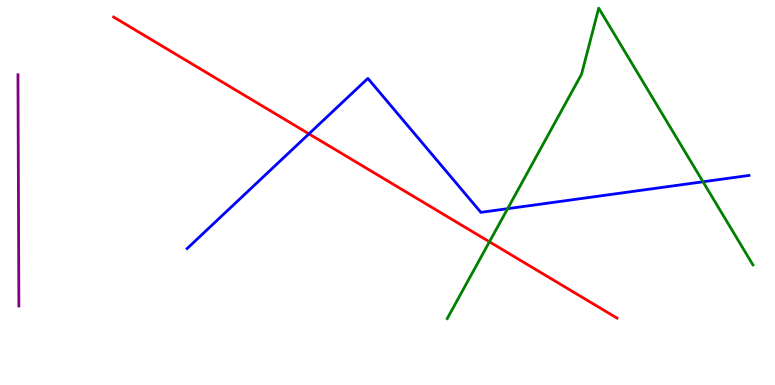[{'lines': ['blue', 'red'], 'intersections': [{'x': 3.99, 'y': 6.52}]}, {'lines': ['green', 'red'], 'intersections': [{'x': 6.32, 'y': 3.72}]}, {'lines': ['purple', 'red'], 'intersections': []}, {'lines': ['blue', 'green'], 'intersections': [{'x': 6.55, 'y': 4.58}, {'x': 9.07, 'y': 5.28}]}, {'lines': ['blue', 'purple'], 'intersections': []}, {'lines': ['green', 'purple'], 'intersections': []}]